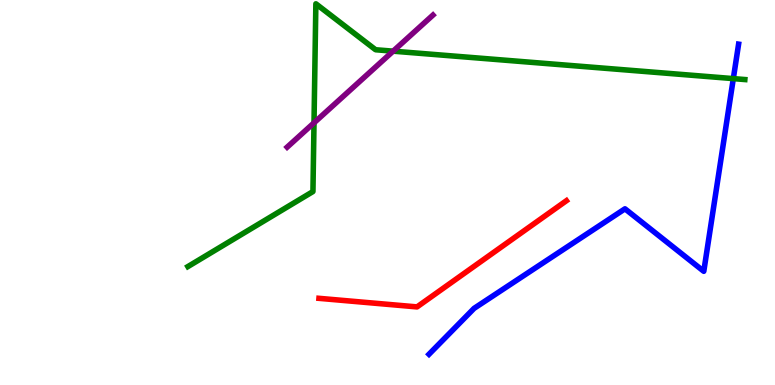[{'lines': ['blue', 'red'], 'intersections': []}, {'lines': ['green', 'red'], 'intersections': []}, {'lines': ['purple', 'red'], 'intersections': []}, {'lines': ['blue', 'green'], 'intersections': [{'x': 9.46, 'y': 7.96}]}, {'lines': ['blue', 'purple'], 'intersections': []}, {'lines': ['green', 'purple'], 'intersections': [{'x': 4.05, 'y': 6.81}, {'x': 5.07, 'y': 8.67}]}]